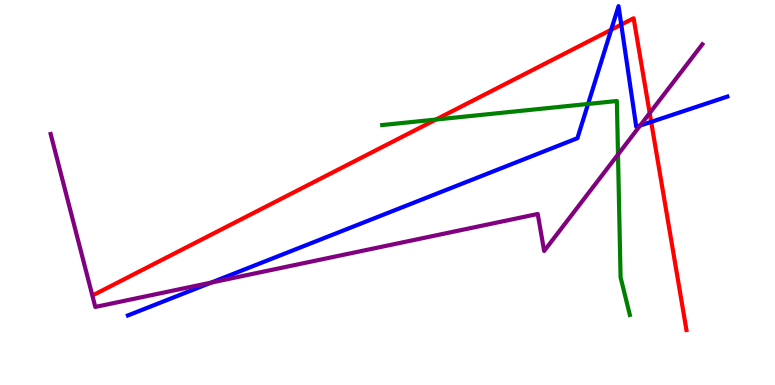[{'lines': ['blue', 'red'], 'intersections': [{'x': 7.89, 'y': 9.23}, {'x': 8.02, 'y': 9.36}, {'x': 8.4, 'y': 6.83}]}, {'lines': ['green', 'red'], 'intersections': [{'x': 5.62, 'y': 6.89}]}, {'lines': ['purple', 'red'], 'intersections': [{'x': 8.38, 'y': 7.06}]}, {'lines': ['blue', 'green'], 'intersections': [{'x': 7.59, 'y': 7.3}]}, {'lines': ['blue', 'purple'], 'intersections': [{'x': 2.73, 'y': 2.66}, {'x': 8.26, 'y': 6.74}]}, {'lines': ['green', 'purple'], 'intersections': [{'x': 7.97, 'y': 5.99}]}]